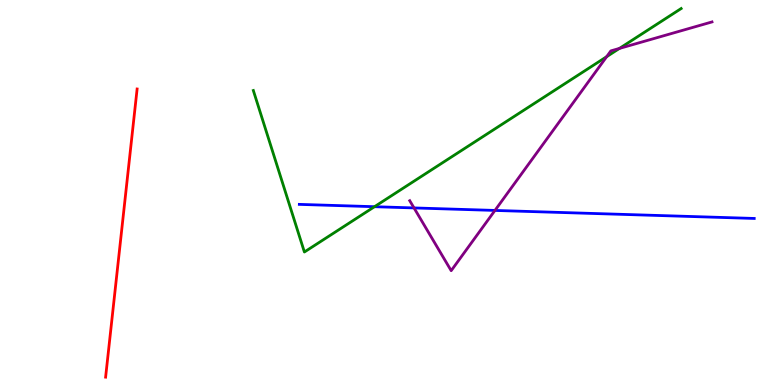[{'lines': ['blue', 'red'], 'intersections': []}, {'lines': ['green', 'red'], 'intersections': []}, {'lines': ['purple', 'red'], 'intersections': []}, {'lines': ['blue', 'green'], 'intersections': [{'x': 4.83, 'y': 4.63}]}, {'lines': ['blue', 'purple'], 'intersections': [{'x': 5.34, 'y': 4.6}, {'x': 6.39, 'y': 4.53}]}, {'lines': ['green', 'purple'], 'intersections': [{'x': 7.83, 'y': 8.53}, {'x': 7.99, 'y': 8.74}]}]